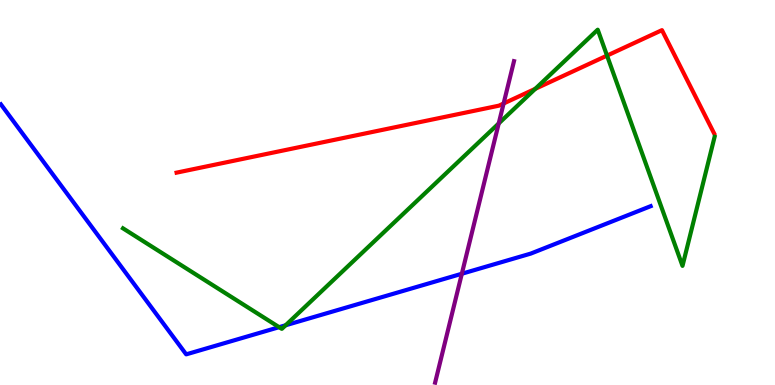[{'lines': ['blue', 'red'], 'intersections': []}, {'lines': ['green', 'red'], 'intersections': [{'x': 6.91, 'y': 7.69}, {'x': 7.83, 'y': 8.56}]}, {'lines': ['purple', 'red'], 'intersections': [{'x': 6.5, 'y': 7.31}]}, {'lines': ['blue', 'green'], 'intersections': [{'x': 3.6, 'y': 1.5}, {'x': 3.69, 'y': 1.55}]}, {'lines': ['blue', 'purple'], 'intersections': [{'x': 5.96, 'y': 2.89}]}, {'lines': ['green', 'purple'], 'intersections': [{'x': 6.44, 'y': 6.79}]}]